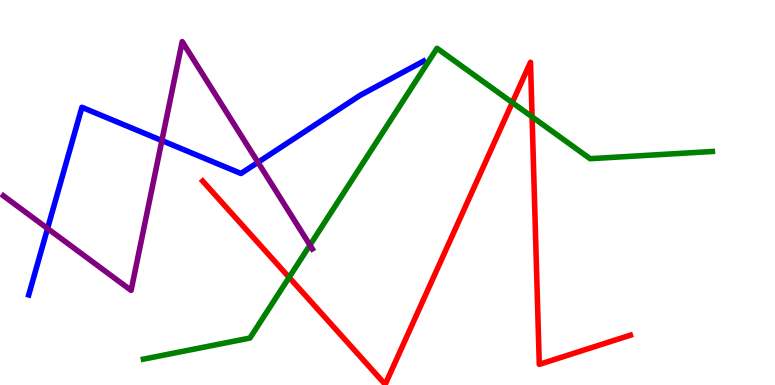[{'lines': ['blue', 'red'], 'intersections': []}, {'lines': ['green', 'red'], 'intersections': [{'x': 3.73, 'y': 2.8}, {'x': 6.61, 'y': 7.34}, {'x': 6.87, 'y': 6.96}]}, {'lines': ['purple', 'red'], 'intersections': []}, {'lines': ['blue', 'green'], 'intersections': []}, {'lines': ['blue', 'purple'], 'intersections': [{'x': 0.614, 'y': 4.07}, {'x': 2.09, 'y': 6.35}, {'x': 3.33, 'y': 5.78}]}, {'lines': ['green', 'purple'], 'intersections': [{'x': 4.0, 'y': 3.63}]}]